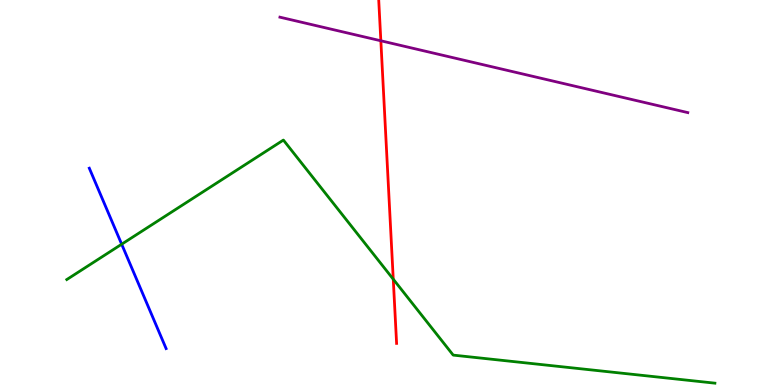[{'lines': ['blue', 'red'], 'intersections': []}, {'lines': ['green', 'red'], 'intersections': [{'x': 5.07, 'y': 2.75}]}, {'lines': ['purple', 'red'], 'intersections': [{'x': 4.91, 'y': 8.94}]}, {'lines': ['blue', 'green'], 'intersections': [{'x': 1.57, 'y': 3.66}]}, {'lines': ['blue', 'purple'], 'intersections': []}, {'lines': ['green', 'purple'], 'intersections': []}]